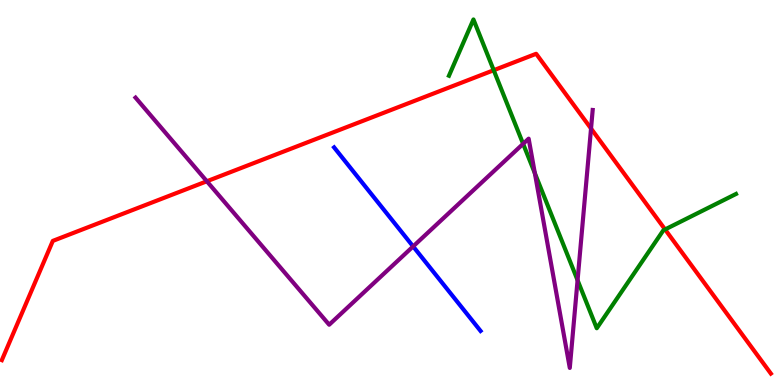[{'lines': ['blue', 'red'], 'intersections': []}, {'lines': ['green', 'red'], 'intersections': [{'x': 6.37, 'y': 8.18}, {'x': 8.58, 'y': 4.04}]}, {'lines': ['purple', 'red'], 'intersections': [{'x': 2.67, 'y': 5.29}, {'x': 7.63, 'y': 6.66}]}, {'lines': ['blue', 'green'], 'intersections': []}, {'lines': ['blue', 'purple'], 'intersections': [{'x': 5.33, 'y': 3.6}]}, {'lines': ['green', 'purple'], 'intersections': [{'x': 6.75, 'y': 6.26}, {'x': 6.9, 'y': 5.5}, {'x': 7.45, 'y': 2.72}]}]